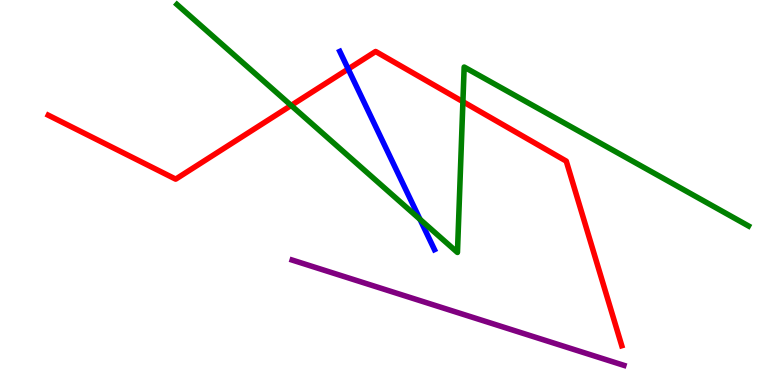[{'lines': ['blue', 'red'], 'intersections': [{'x': 4.49, 'y': 8.21}]}, {'lines': ['green', 'red'], 'intersections': [{'x': 3.76, 'y': 7.26}, {'x': 5.97, 'y': 7.36}]}, {'lines': ['purple', 'red'], 'intersections': []}, {'lines': ['blue', 'green'], 'intersections': [{'x': 5.42, 'y': 4.3}]}, {'lines': ['blue', 'purple'], 'intersections': []}, {'lines': ['green', 'purple'], 'intersections': []}]